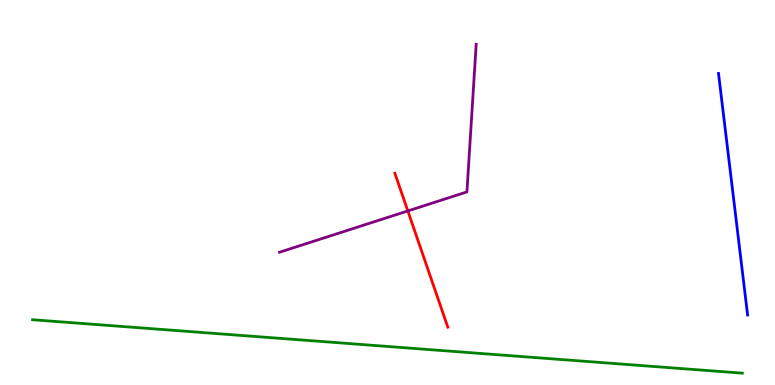[{'lines': ['blue', 'red'], 'intersections': []}, {'lines': ['green', 'red'], 'intersections': []}, {'lines': ['purple', 'red'], 'intersections': [{'x': 5.26, 'y': 4.52}]}, {'lines': ['blue', 'green'], 'intersections': []}, {'lines': ['blue', 'purple'], 'intersections': []}, {'lines': ['green', 'purple'], 'intersections': []}]